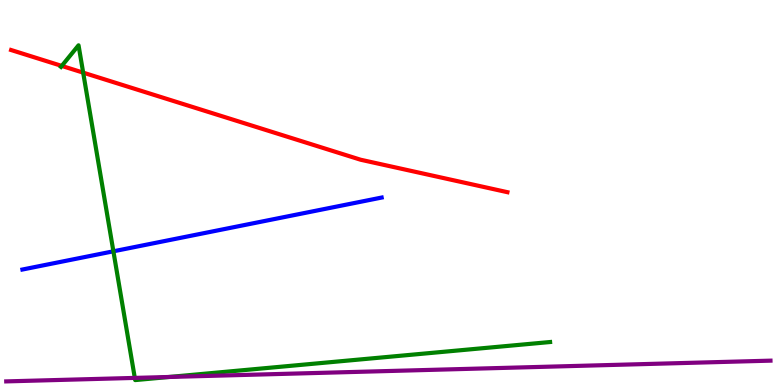[{'lines': ['blue', 'red'], 'intersections': []}, {'lines': ['green', 'red'], 'intersections': [{'x': 0.797, 'y': 8.29}, {'x': 1.07, 'y': 8.11}]}, {'lines': ['purple', 'red'], 'intersections': []}, {'lines': ['blue', 'green'], 'intersections': [{'x': 1.46, 'y': 3.47}]}, {'lines': ['blue', 'purple'], 'intersections': []}, {'lines': ['green', 'purple'], 'intersections': [{'x': 1.74, 'y': 0.184}, {'x': 2.18, 'y': 0.209}]}]